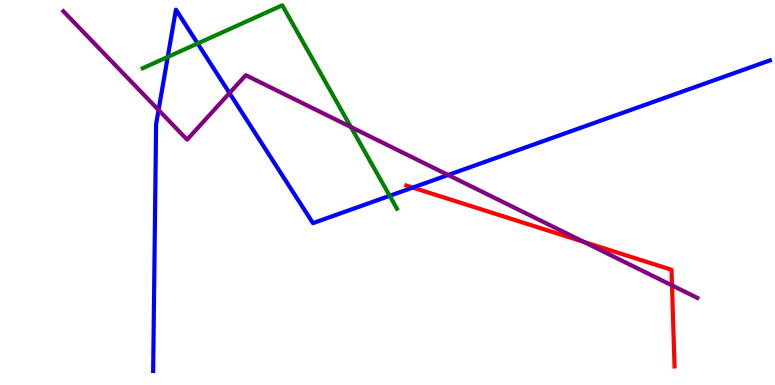[{'lines': ['blue', 'red'], 'intersections': [{'x': 5.33, 'y': 5.13}]}, {'lines': ['green', 'red'], 'intersections': []}, {'lines': ['purple', 'red'], 'intersections': [{'x': 7.53, 'y': 3.72}, {'x': 8.67, 'y': 2.59}]}, {'lines': ['blue', 'green'], 'intersections': [{'x': 2.16, 'y': 8.52}, {'x': 2.55, 'y': 8.87}, {'x': 5.03, 'y': 4.91}]}, {'lines': ['blue', 'purple'], 'intersections': [{'x': 2.05, 'y': 7.14}, {'x': 2.96, 'y': 7.58}, {'x': 5.78, 'y': 5.45}]}, {'lines': ['green', 'purple'], 'intersections': [{'x': 4.53, 'y': 6.7}]}]